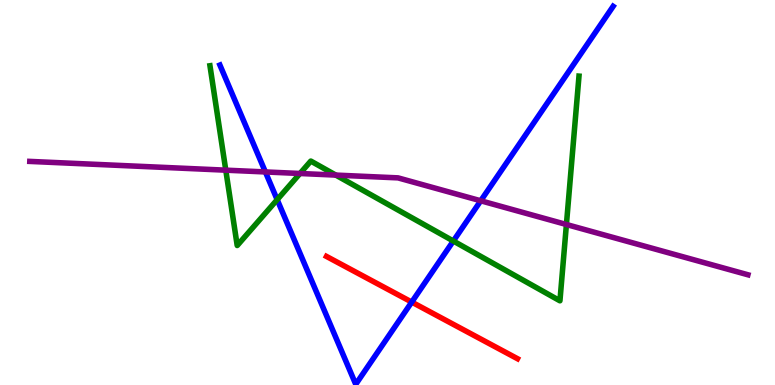[{'lines': ['blue', 'red'], 'intersections': [{'x': 5.31, 'y': 2.15}]}, {'lines': ['green', 'red'], 'intersections': []}, {'lines': ['purple', 'red'], 'intersections': []}, {'lines': ['blue', 'green'], 'intersections': [{'x': 3.58, 'y': 4.81}, {'x': 5.85, 'y': 3.74}]}, {'lines': ['blue', 'purple'], 'intersections': [{'x': 3.42, 'y': 5.53}, {'x': 6.2, 'y': 4.79}]}, {'lines': ['green', 'purple'], 'intersections': [{'x': 2.91, 'y': 5.58}, {'x': 3.87, 'y': 5.49}, {'x': 4.33, 'y': 5.45}, {'x': 7.31, 'y': 4.17}]}]